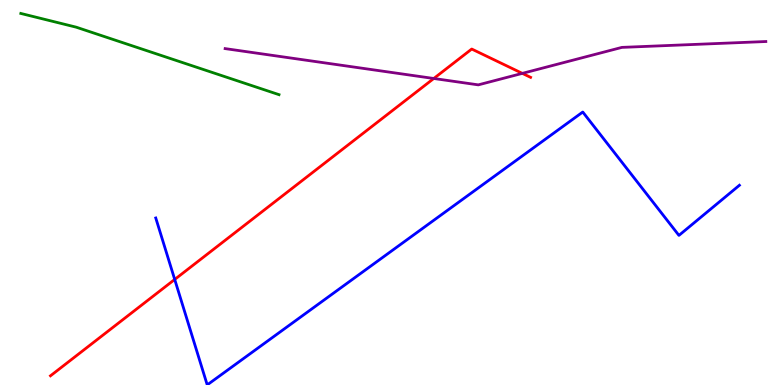[{'lines': ['blue', 'red'], 'intersections': [{'x': 2.25, 'y': 2.74}]}, {'lines': ['green', 'red'], 'intersections': []}, {'lines': ['purple', 'red'], 'intersections': [{'x': 5.6, 'y': 7.96}, {'x': 6.74, 'y': 8.09}]}, {'lines': ['blue', 'green'], 'intersections': []}, {'lines': ['blue', 'purple'], 'intersections': []}, {'lines': ['green', 'purple'], 'intersections': []}]